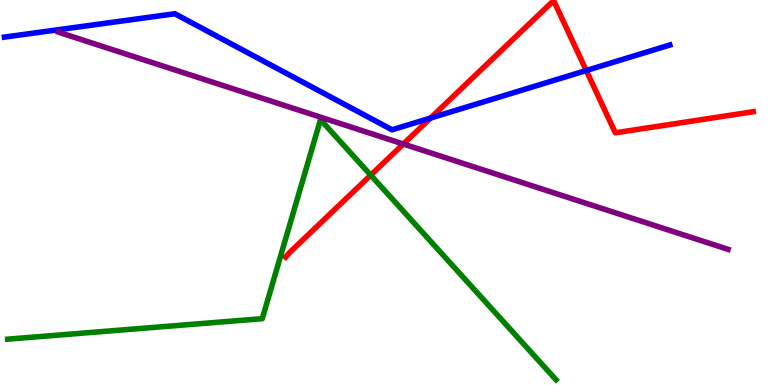[{'lines': ['blue', 'red'], 'intersections': [{'x': 5.56, 'y': 6.93}, {'x': 7.56, 'y': 8.17}]}, {'lines': ['green', 'red'], 'intersections': [{'x': 4.78, 'y': 5.45}]}, {'lines': ['purple', 'red'], 'intersections': [{'x': 5.2, 'y': 6.26}]}, {'lines': ['blue', 'green'], 'intersections': []}, {'lines': ['blue', 'purple'], 'intersections': []}, {'lines': ['green', 'purple'], 'intersections': []}]